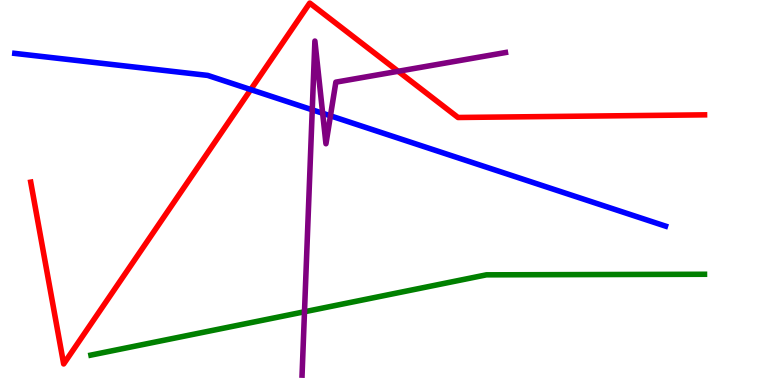[{'lines': ['blue', 'red'], 'intersections': [{'x': 3.24, 'y': 7.67}]}, {'lines': ['green', 'red'], 'intersections': []}, {'lines': ['purple', 'red'], 'intersections': [{'x': 5.14, 'y': 8.15}]}, {'lines': ['blue', 'green'], 'intersections': []}, {'lines': ['blue', 'purple'], 'intersections': [{'x': 4.03, 'y': 7.15}, {'x': 4.16, 'y': 7.06}, {'x': 4.26, 'y': 6.99}]}, {'lines': ['green', 'purple'], 'intersections': [{'x': 3.93, 'y': 1.9}]}]